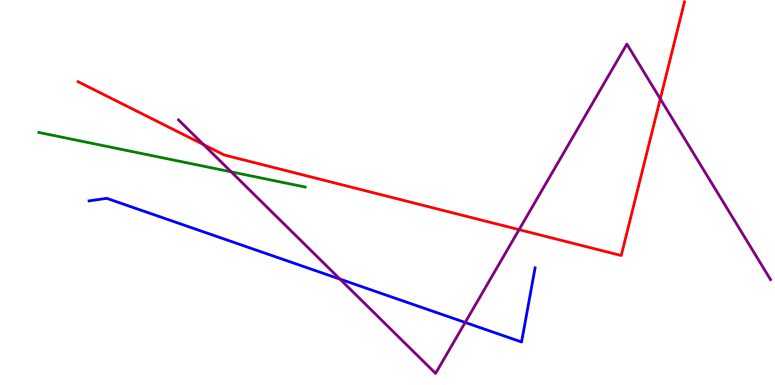[{'lines': ['blue', 'red'], 'intersections': []}, {'lines': ['green', 'red'], 'intersections': []}, {'lines': ['purple', 'red'], 'intersections': [{'x': 2.63, 'y': 6.24}, {'x': 6.7, 'y': 4.04}, {'x': 8.52, 'y': 7.43}]}, {'lines': ['blue', 'green'], 'intersections': []}, {'lines': ['blue', 'purple'], 'intersections': [{'x': 4.39, 'y': 2.75}, {'x': 6.0, 'y': 1.62}]}, {'lines': ['green', 'purple'], 'intersections': [{'x': 2.98, 'y': 5.54}]}]